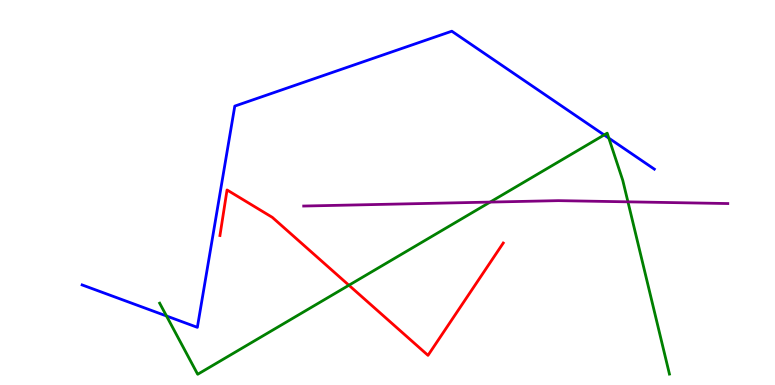[{'lines': ['blue', 'red'], 'intersections': []}, {'lines': ['green', 'red'], 'intersections': [{'x': 4.5, 'y': 2.59}]}, {'lines': ['purple', 'red'], 'intersections': []}, {'lines': ['blue', 'green'], 'intersections': [{'x': 2.15, 'y': 1.79}, {'x': 7.8, 'y': 6.49}, {'x': 7.86, 'y': 6.41}]}, {'lines': ['blue', 'purple'], 'intersections': []}, {'lines': ['green', 'purple'], 'intersections': [{'x': 6.32, 'y': 4.75}, {'x': 8.1, 'y': 4.76}]}]